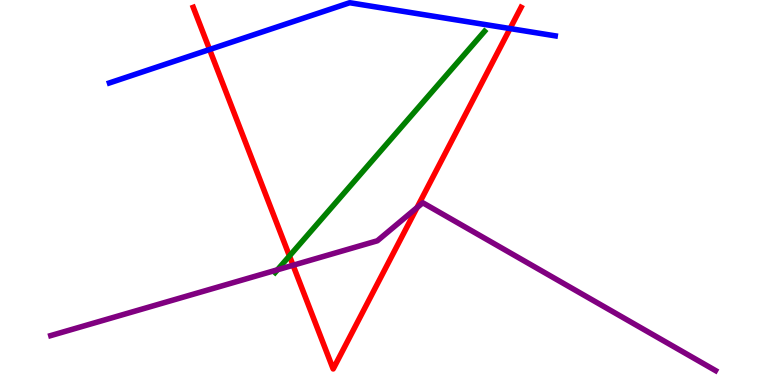[{'lines': ['blue', 'red'], 'intersections': [{'x': 2.7, 'y': 8.71}, {'x': 6.58, 'y': 9.26}]}, {'lines': ['green', 'red'], 'intersections': [{'x': 3.73, 'y': 3.35}]}, {'lines': ['purple', 'red'], 'intersections': [{'x': 3.78, 'y': 3.11}, {'x': 5.38, 'y': 4.61}]}, {'lines': ['blue', 'green'], 'intersections': []}, {'lines': ['blue', 'purple'], 'intersections': []}, {'lines': ['green', 'purple'], 'intersections': [{'x': 3.58, 'y': 2.99}]}]